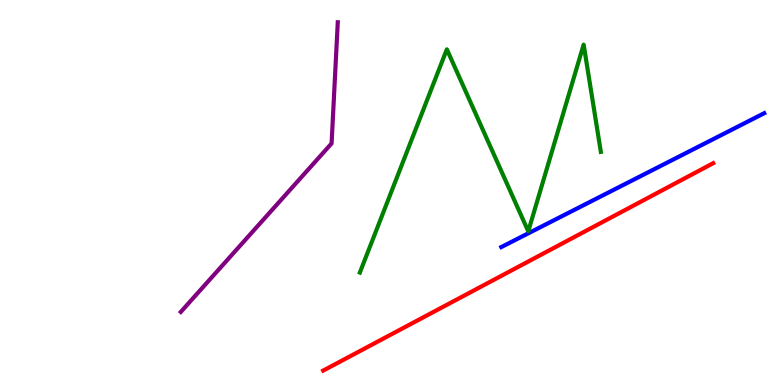[{'lines': ['blue', 'red'], 'intersections': []}, {'lines': ['green', 'red'], 'intersections': []}, {'lines': ['purple', 'red'], 'intersections': []}, {'lines': ['blue', 'green'], 'intersections': []}, {'lines': ['blue', 'purple'], 'intersections': []}, {'lines': ['green', 'purple'], 'intersections': []}]